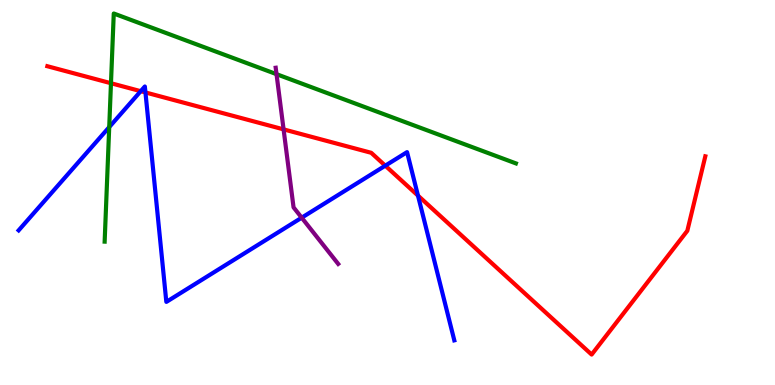[{'lines': ['blue', 'red'], 'intersections': [{'x': 1.82, 'y': 7.63}, {'x': 1.88, 'y': 7.6}, {'x': 4.97, 'y': 5.7}, {'x': 5.39, 'y': 4.92}]}, {'lines': ['green', 'red'], 'intersections': [{'x': 1.43, 'y': 7.84}]}, {'lines': ['purple', 'red'], 'intersections': [{'x': 3.66, 'y': 6.64}]}, {'lines': ['blue', 'green'], 'intersections': [{'x': 1.41, 'y': 6.7}]}, {'lines': ['blue', 'purple'], 'intersections': [{'x': 3.89, 'y': 4.35}]}, {'lines': ['green', 'purple'], 'intersections': [{'x': 3.57, 'y': 8.07}]}]